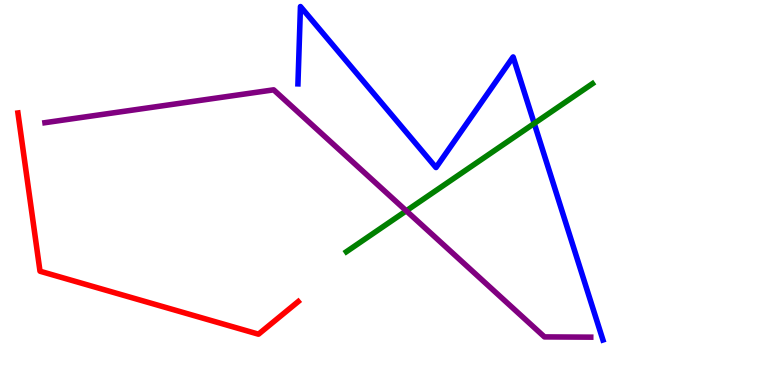[{'lines': ['blue', 'red'], 'intersections': []}, {'lines': ['green', 'red'], 'intersections': []}, {'lines': ['purple', 'red'], 'intersections': []}, {'lines': ['blue', 'green'], 'intersections': [{'x': 6.89, 'y': 6.79}]}, {'lines': ['blue', 'purple'], 'intersections': []}, {'lines': ['green', 'purple'], 'intersections': [{'x': 5.24, 'y': 4.52}]}]